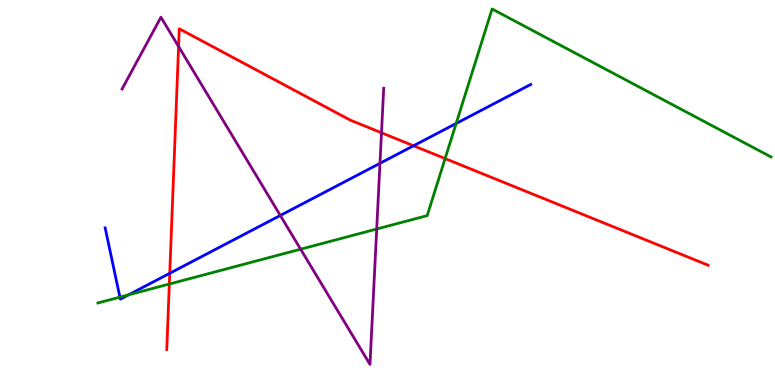[{'lines': ['blue', 'red'], 'intersections': [{'x': 2.19, 'y': 2.9}, {'x': 5.34, 'y': 6.21}]}, {'lines': ['green', 'red'], 'intersections': [{'x': 2.18, 'y': 2.62}, {'x': 5.74, 'y': 5.88}]}, {'lines': ['purple', 'red'], 'intersections': [{'x': 2.3, 'y': 8.79}, {'x': 4.92, 'y': 6.55}]}, {'lines': ['blue', 'green'], 'intersections': [{'x': 1.55, 'y': 2.28}, {'x': 1.66, 'y': 2.34}, {'x': 5.89, 'y': 6.79}]}, {'lines': ['blue', 'purple'], 'intersections': [{'x': 3.62, 'y': 4.4}, {'x': 4.9, 'y': 5.76}]}, {'lines': ['green', 'purple'], 'intersections': [{'x': 3.88, 'y': 3.53}, {'x': 4.86, 'y': 4.05}]}]